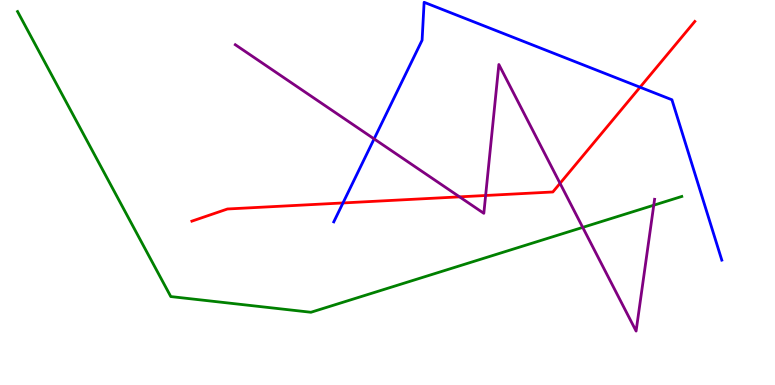[{'lines': ['blue', 'red'], 'intersections': [{'x': 4.43, 'y': 4.73}, {'x': 8.26, 'y': 7.73}]}, {'lines': ['green', 'red'], 'intersections': []}, {'lines': ['purple', 'red'], 'intersections': [{'x': 5.93, 'y': 4.89}, {'x': 6.27, 'y': 4.92}, {'x': 7.23, 'y': 5.24}]}, {'lines': ['blue', 'green'], 'intersections': []}, {'lines': ['blue', 'purple'], 'intersections': [{'x': 4.83, 'y': 6.39}]}, {'lines': ['green', 'purple'], 'intersections': [{'x': 7.52, 'y': 4.09}, {'x': 8.44, 'y': 4.67}]}]